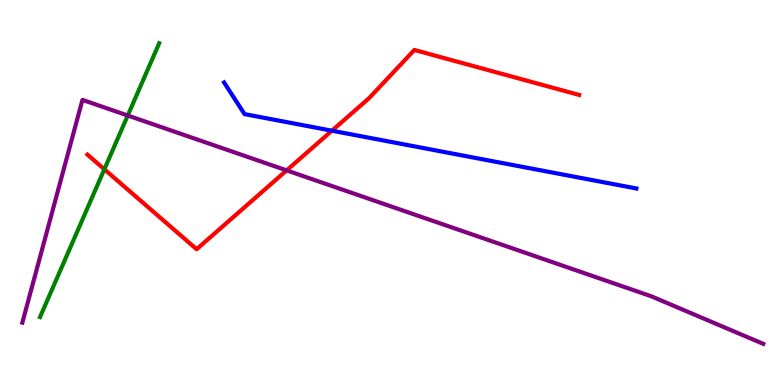[{'lines': ['blue', 'red'], 'intersections': [{'x': 4.28, 'y': 6.61}]}, {'lines': ['green', 'red'], 'intersections': [{'x': 1.35, 'y': 5.6}]}, {'lines': ['purple', 'red'], 'intersections': [{'x': 3.7, 'y': 5.57}]}, {'lines': ['blue', 'green'], 'intersections': []}, {'lines': ['blue', 'purple'], 'intersections': []}, {'lines': ['green', 'purple'], 'intersections': [{'x': 1.65, 'y': 7.0}]}]